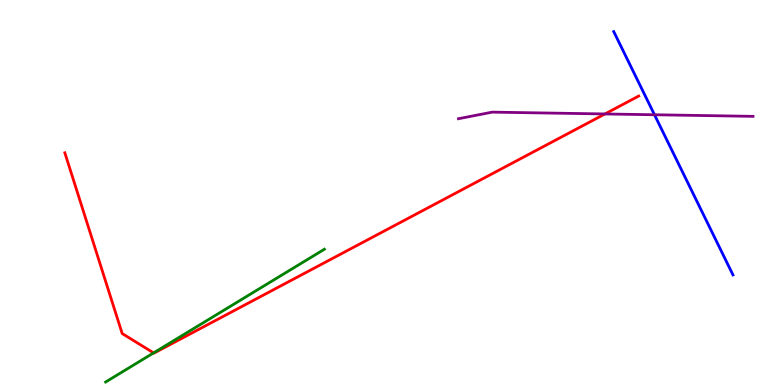[{'lines': ['blue', 'red'], 'intersections': []}, {'lines': ['green', 'red'], 'intersections': [{'x': 1.98, 'y': 0.834}]}, {'lines': ['purple', 'red'], 'intersections': [{'x': 7.81, 'y': 7.04}]}, {'lines': ['blue', 'green'], 'intersections': []}, {'lines': ['blue', 'purple'], 'intersections': [{'x': 8.44, 'y': 7.02}]}, {'lines': ['green', 'purple'], 'intersections': []}]